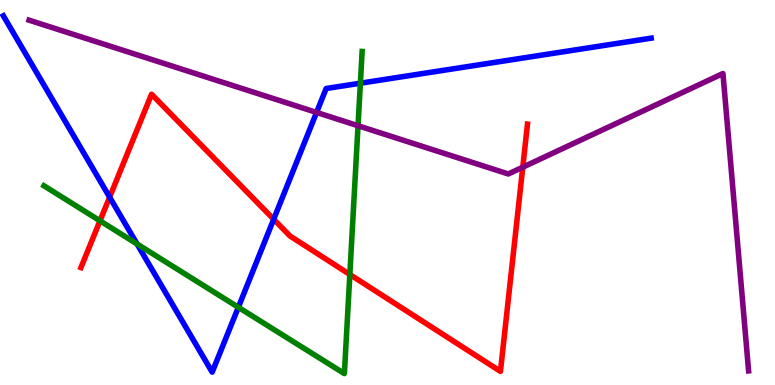[{'lines': ['blue', 'red'], 'intersections': [{'x': 1.41, 'y': 4.88}, {'x': 3.53, 'y': 4.3}]}, {'lines': ['green', 'red'], 'intersections': [{'x': 1.29, 'y': 4.26}, {'x': 4.51, 'y': 2.87}]}, {'lines': ['purple', 'red'], 'intersections': [{'x': 6.75, 'y': 5.66}]}, {'lines': ['blue', 'green'], 'intersections': [{'x': 1.77, 'y': 3.66}, {'x': 3.08, 'y': 2.02}, {'x': 4.65, 'y': 7.84}]}, {'lines': ['blue', 'purple'], 'intersections': [{'x': 4.08, 'y': 7.08}]}, {'lines': ['green', 'purple'], 'intersections': [{'x': 4.62, 'y': 6.73}]}]